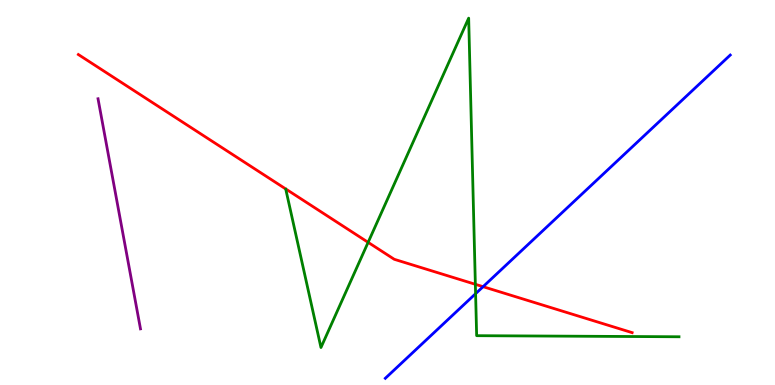[{'lines': ['blue', 'red'], 'intersections': [{'x': 6.23, 'y': 2.55}]}, {'lines': ['green', 'red'], 'intersections': [{'x': 4.75, 'y': 3.71}, {'x': 6.13, 'y': 2.62}]}, {'lines': ['purple', 'red'], 'intersections': []}, {'lines': ['blue', 'green'], 'intersections': [{'x': 6.14, 'y': 2.37}]}, {'lines': ['blue', 'purple'], 'intersections': []}, {'lines': ['green', 'purple'], 'intersections': []}]